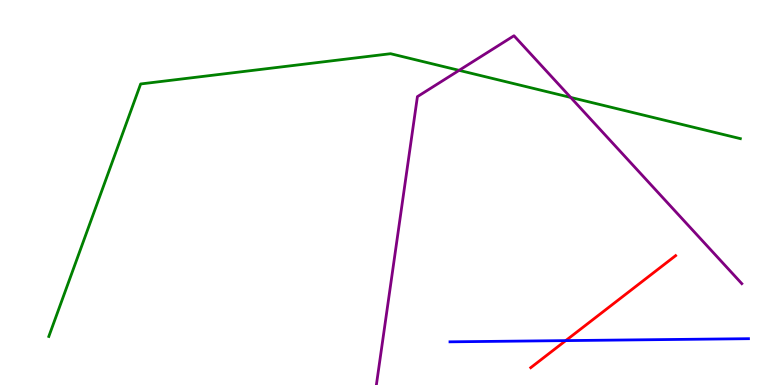[{'lines': ['blue', 'red'], 'intersections': [{'x': 7.3, 'y': 1.15}]}, {'lines': ['green', 'red'], 'intersections': []}, {'lines': ['purple', 'red'], 'intersections': []}, {'lines': ['blue', 'green'], 'intersections': []}, {'lines': ['blue', 'purple'], 'intersections': []}, {'lines': ['green', 'purple'], 'intersections': [{'x': 5.92, 'y': 8.17}, {'x': 7.36, 'y': 7.47}]}]